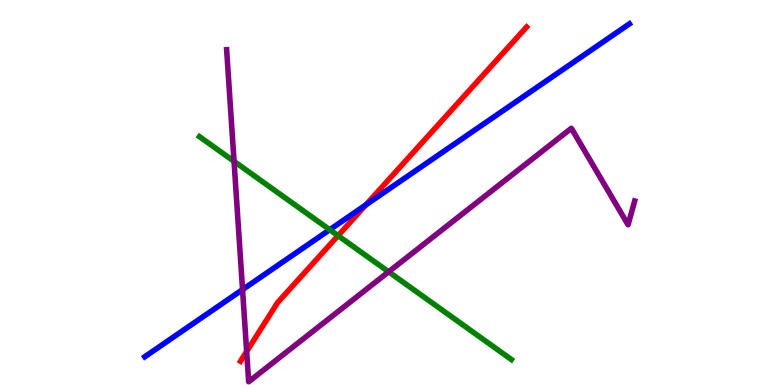[{'lines': ['blue', 'red'], 'intersections': [{'x': 4.72, 'y': 4.68}]}, {'lines': ['green', 'red'], 'intersections': [{'x': 4.36, 'y': 3.88}]}, {'lines': ['purple', 'red'], 'intersections': [{'x': 3.18, 'y': 0.871}]}, {'lines': ['blue', 'green'], 'intersections': [{'x': 4.25, 'y': 4.03}]}, {'lines': ['blue', 'purple'], 'intersections': [{'x': 3.13, 'y': 2.48}]}, {'lines': ['green', 'purple'], 'intersections': [{'x': 3.02, 'y': 5.81}, {'x': 5.01, 'y': 2.94}]}]